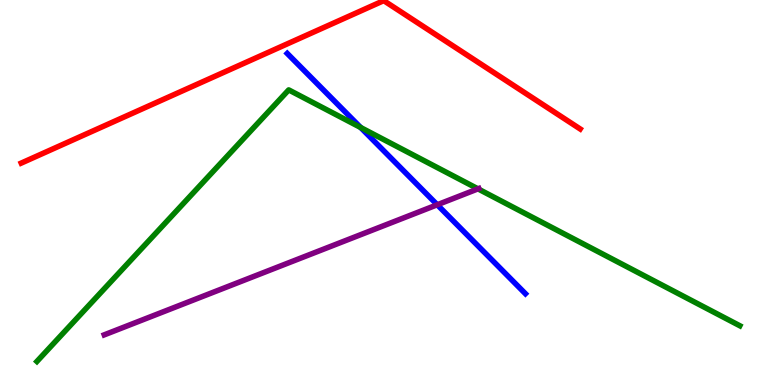[{'lines': ['blue', 'red'], 'intersections': []}, {'lines': ['green', 'red'], 'intersections': []}, {'lines': ['purple', 'red'], 'intersections': []}, {'lines': ['blue', 'green'], 'intersections': [{'x': 4.65, 'y': 6.69}]}, {'lines': ['blue', 'purple'], 'intersections': [{'x': 5.64, 'y': 4.68}]}, {'lines': ['green', 'purple'], 'intersections': [{'x': 6.17, 'y': 5.09}]}]